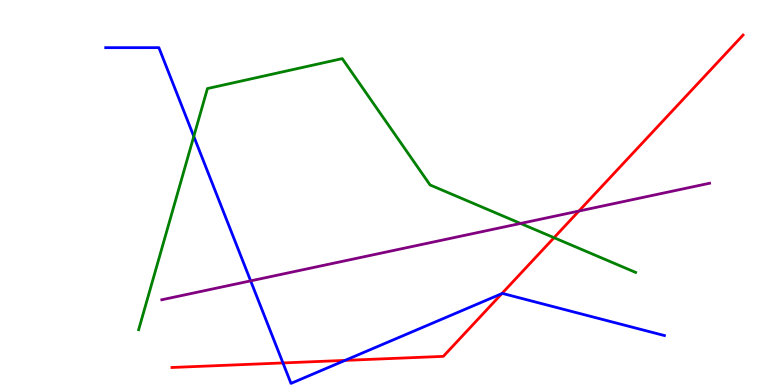[{'lines': ['blue', 'red'], 'intersections': [{'x': 3.65, 'y': 0.573}, {'x': 4.45, 'y': 0.639}, {'x': 6.48, 'y': 2.37}]}, {'lines': ['green', 'red'], 'intersections': [{'x': 7.15, 'y': 3.83}]}, {'lines': ['purple', 'red'], 'intersections': [{'x': 7.47, 'y': 4.52}]}, {'lines': ['blue', 'green'], 'intersections': [{'x': 2.5, 'y': 6.46}]}, {'lines': ['blue', 'purple'], 'intersections': [{'x': 3.23, 'y': 2.7}]}, {'lines': ['green', 'purple'], 'intersections': [{'x': 6.72, 'y': 4.2}]}]